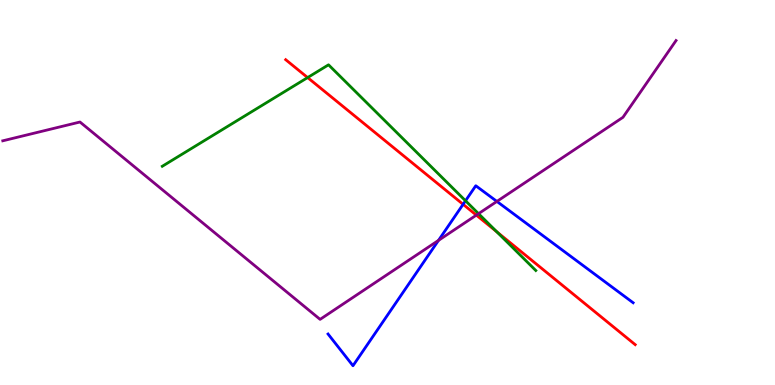[{'lines': ['blue', 'red'], 'intersections': [{'x': 5.98, 'y': 4.69}]}, {'lines': ['green', 'red'], 'intersections': [{'x': 3.97, 'y': 7.99}, {'x': 6.41, 'y': 3.98}]}, {'lines': ['purple', 'red'], 'intersections': [{'x': 6.15, 'y': 4.41}]}, {'lines': ['blue', 'green'], 'intersections': [{'x': 6.01, 'y': 4.79}]}, {'lines': ['blue', 'purple'], 'intersections': [{'x': 5.66, 'y': 3.76}, {'x': 6.41, 'y': 4.77}]}, {'lines': ['green', 'purple'], 'intersections': [{'x': 6.17, 'y': 4.45}]}]